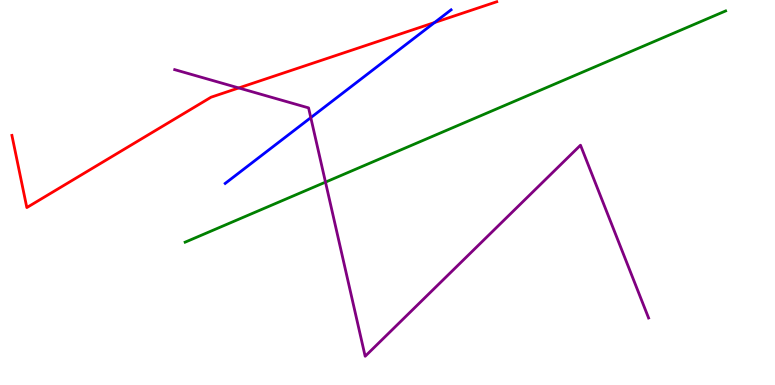[{'lines': ['blue', 'red'], 'intersections': [{'x': 5.61, 'y': 9.41}]}, {'lines': ['green', 'red'], 'intersections': []}, {'lines': ['purple', 'red'], 'intersections': [{'x': 3.08, 'y': 7.72}]}, {'lines': ['blue', 'green'], 'intersections': []}, {'lines': ['blue', 'purple'], 'intersections': [{'x': 4.01, 'y': 6.94}]}, {'lines': ['green', 'purple'], 'intersections': [{'x': 4.2, 'y': 5.27}]}]